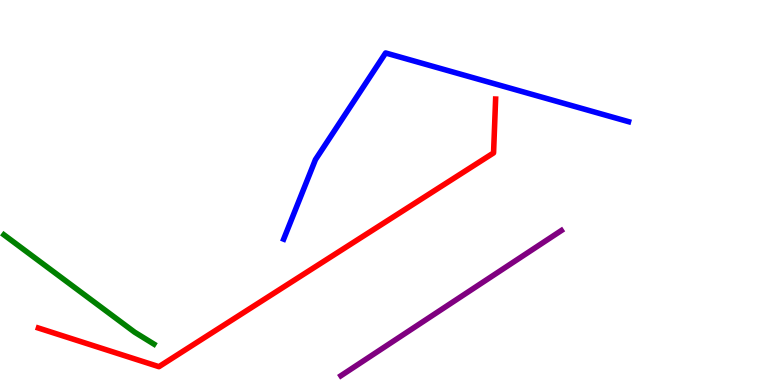[{'lines': ['blue', 'red'], 'intersections': []}, {'lines': ['green', 'red'], 'intersections': []}, {'lines': ['purple', 'red'], 'intersections': []}, {'lines': ['blue', 'green'], 'intersections': []}, {'lines': ['blue', 'purple'], 'intersections': []}, {'lines': ['green', 'purple'], 'intersections': []}]